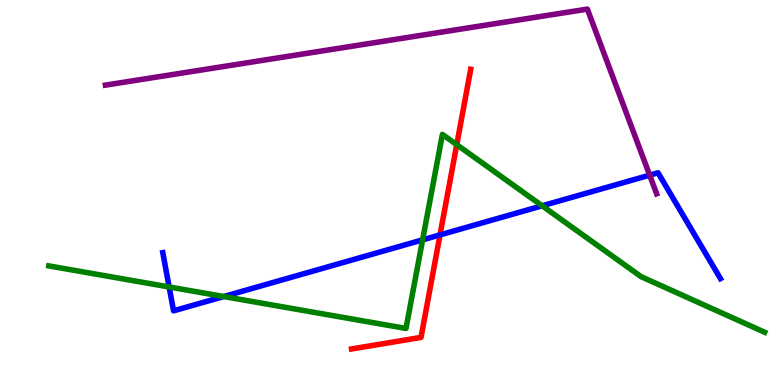[{'lines': ['blue', 'red'], 'intersections': [{'x': 5.68, 'y': 3.9}]}, {'lines': ['green', 'red'], 'intersections': [{'x': 5.89, 'y': 6.24}]}, {'lines': ['purple', 'red'], 'intersections': []}, {'lines': ['blue', 'green'], 'intersections': [{'x': 2.18, 'y': 2.55}, {'x': 2.89, 'y': 2.3}, {'x': 5.45, 'y': 3.77}, {'x': 7.0, 'y': 4.65}]}, {'lines': ['blue', 'purple'], 'intersections': [{'x': 8.38, 'y': 5.45}]}, {'lines': ['green', 'purple'], 'intersections': []}]